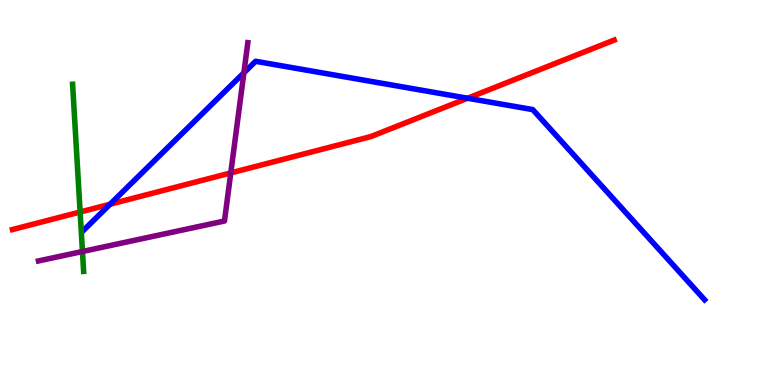[{'lines': ['blue', 'red'], 'intersections': [{'x': 1.42, 'y': 4.7}, {'x': 6.03, 'y': 7.45}]}, {'lines': ['green', 'red'], 'intersections': [{'x': 1.03, 'y': 4.49}]}, {'lines': ['purple', 'red'], 'intersections': [{'x': 2.98, 'y': 5.51}]}, {'lines': ['blue', 'green'], 'intersections': []}, {'lines': ['blue', 'purple'], 'intersections': [{'x': 3.15, 'y': 8.11}]}, {'lines': ['green', 'purple'], 'intersections': [{'x': 1.06, 'y': 3.47}]}]